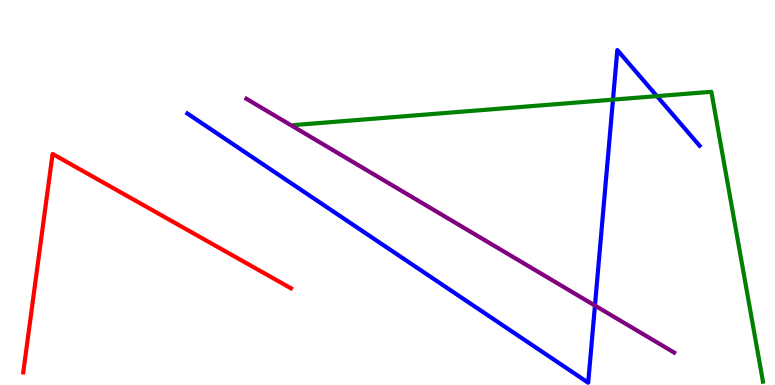[{'lines': ['blue', 'red'], 'intersections': []}, {'lines': ['green', 'red'], 'intersections': []}, {'lines': ['purple', 'red'], 'intersections': []}, {'lines': ['blue', 'green'], 'intersections': [{'x': 7.91, 'y': 7.41}, {'x': 8.48, 'y': 7.5}]}, {'lines': ['blue', 'purple'], 'intersections': [{'x': 7.68, 'y': 2.06}]}, {'lines': ['green', 'purple'], 'intersections': []}]